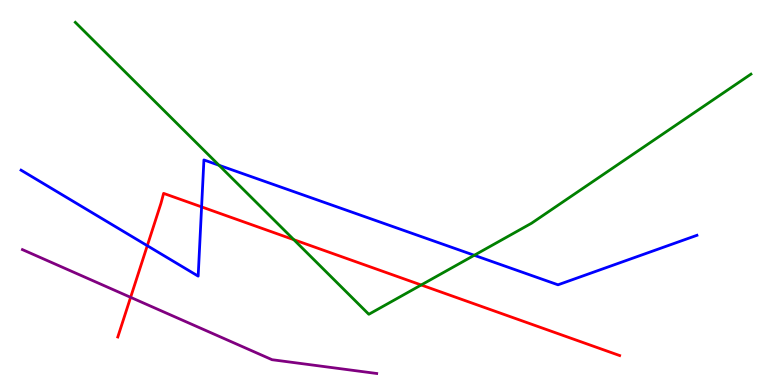[{'lines': ['blue', 'red'], 'intersections': [{'x': 1.9, 'y': 3.62}, {'x': 2.6, 'y': 4.63}]}, {'lines': ['green', 'red'], 'intersections': [{'x': 3.79, 'y': 3.77}, {'x': 5.43, 'y': 2.6}]}, {'lines': ['purple', 'red'], 'intersections': [{'x': 1.69, 'y': 2.28}]}, {'lines': ['blue', 'green'], 'intersections': [{'x': 2.83, 'y': 5.71}, {'x': 6.12, 'y': 3.37}]}, {'lines': ['blue', 'purple'], 'intersections': []}, {'lines': ['green', 'purple'], 'intersections': []}]